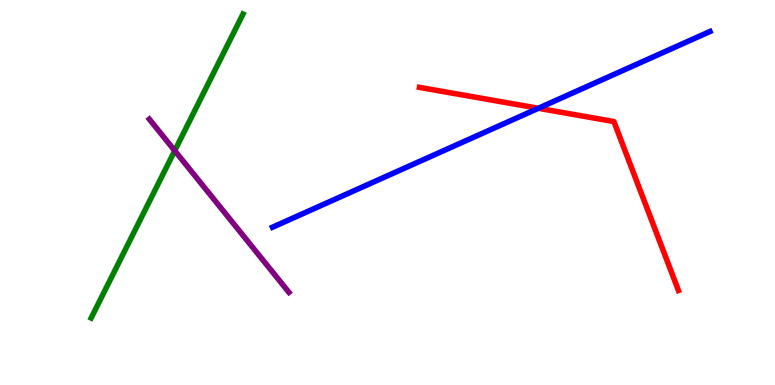[{'lines': ['blue', 'red'], 'intersections': [{'x': 6.95, 'y': 7.19}]}, {'lines': ['green', 'red'], 'intersections': []}, {'lines': ['purple', 'red'], 'intersections': []}, {'lines': ['blue', 'green'], 'intersections': []}, {'lines': ['blue', 'purple'], 'intersections': []}, {'lines': ['green', 'purple'], 'intersections': [{'x': 2.25, 'y': 6.09}]}]